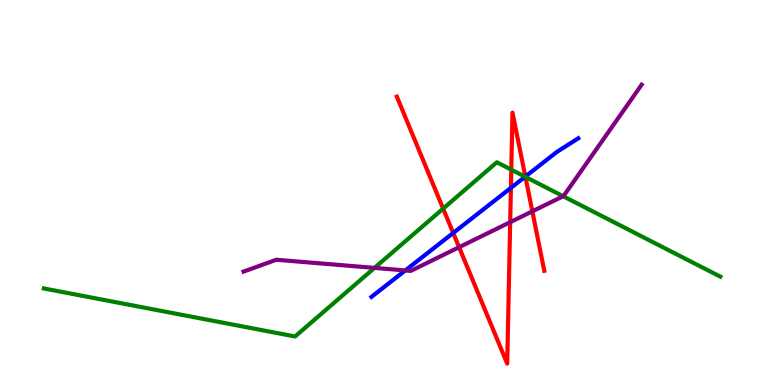[{'lines': ['blue', 'red'], 'intersections': [{'x': 5.85, 'y': 3.95}, {'x': 6.59, 'y': 5.12}, {'x': 6.78, 'y': 5.41}]}, {'lines': ['green', 'red'], 'intersections': [{'x': 5.72, 'y': 4.58}, {'x': 6.6, 'y': 5.59}, {'x': 6.78, 'y': 5.41}]}, {'lines': ['purple', 'red'], 'intersections': [{'x': 5.92, 'y': 3.58}, {'x': 6.58, 'y': 4.23}, {'x': 6.87, 'y': 4.51}]}, {'lines': ['blue', 'green'], 'intersections': [{'x': 6.78, 'y': 5.41}]}, {'lines': ['blue', 'purple'], 'intersections': [{'x': 5.23, 'y': 2.98}]}, {'lines': ['green', 'purple'], 'intersections': [{'x': 4.83, 'y': 3.04}, {'x': 7.27, 'y': 4.9}]}]